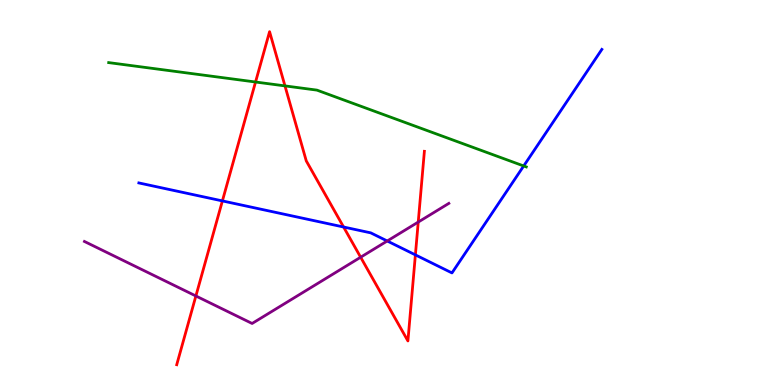[{'lines': ['blue', 'red'], 'intersections': [{'x': 2.87, 'y': 4.78}, {'x': 4.43, 'y': 4.1}, {'x': 5.36, 'y': 3.38}]}, {'lines': ['green', 'red'], 'intersections': [{'x': 3.3, 'y': 7.87}, {'x': 3.68, 'y': 7.77}]}, {'lines': ['purple', 'red'], 'intersections': [{'x': 2.53, 'y': 2.31}, {'x': 4.65, 'y': 3.32}, {'x': 5.4, 'y': 4.23}]}, {'lines': ['blue', 'green'], 'intersections': [{'x': 6.76, 'y': 5.69}]}, {'lines': ['blue', 'purple'], 'intersections': [{'x': 5.0, 'y': 3.74}]}, {'lines': ['green', 'purple'], 'intersections': []}]